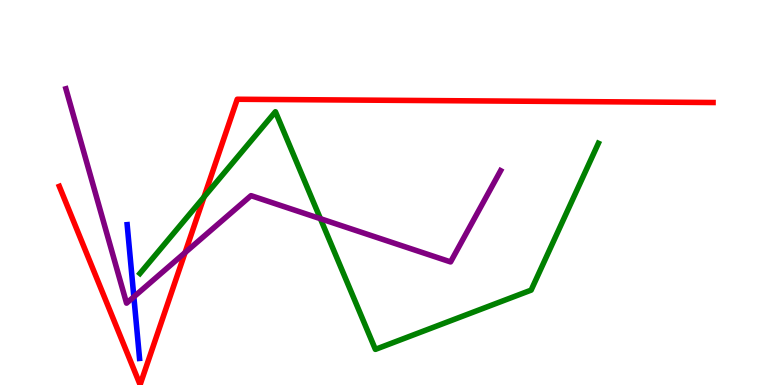[{'lines': ['blue', 'red'], 'intersections': []}, {'lines': ['green', 'red'], 'intersections': [{'x': 2.63, 'y': 4.88}]}, {'lines': ['purple', 'red'], 'intersections': [{'x': 2.39, 'y': 3.44}]}, {'lines': ['blue', 'green'], 'intersections': []}, {'lines': ['blue', 'purple'], 'intersections': [{'x': 1.73, 'y': 2.29}]}, {'lines': ['green', 'purple'], 'intersections': [{'x': 4.13, 'y': 4.32}]}]